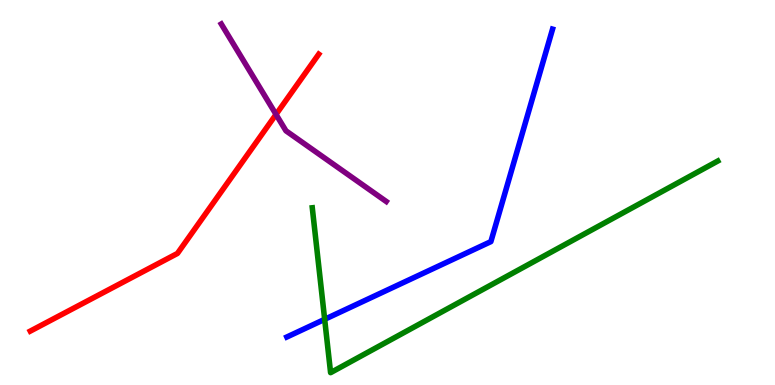[{'lines': ['blue', 'red'], 'intersections': []}, {'lines': ['green', 'red'], 'intersections': []}, {'lines': ['purple', 'red'], 'intersections': [{'x': 3.56, 'y': 7.03}]}, {'lines': ['blue', 'green'], 'intersections': [{'x': 4.19, 'y': 1.71}]}, {'lines': ['blue', 'purple'], 'intersections': []}, {'lines': ['green', 'purple'], 'intersections': []}]